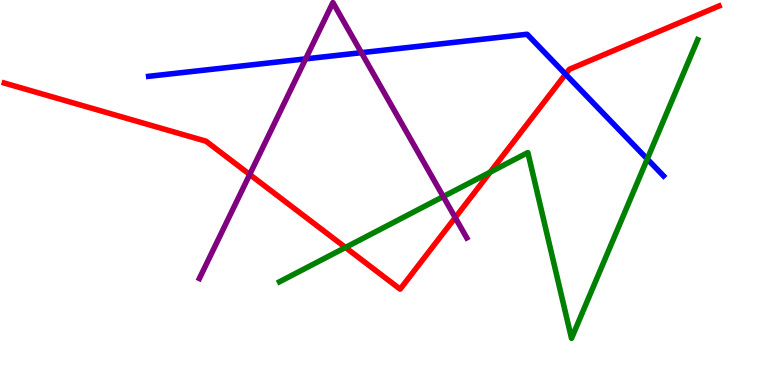[{'lines': ['blue', 'red'], 'intersections': [{'x': 7.3, 'y': 8.07}]}, {'lines': ['green', 'red'], 'intersections': [{'x': 4.46, 'y': 3.57}, {'x': 6.32, 'y': 5.53}]}, {'lines': ['purple', 'red'], 'intersections': [{'x': 3.22, 'y': 5.47}, {'x': 5.87, 'y': 4.35}]}, {'lines': ['blue', 'green'], 'intersections': [{'x': 8.35, 'y': 5.87}]}, {'lines': ['blue', 'purple'], 'intersections': [{'x': 3.94, 'y': 8.47}, {'x': 4.66, 'y': 8.63}]}, {'lines': ['green', 'purple'], 'intersections': [{'x': 5.72, 'y': 4.89}]}]